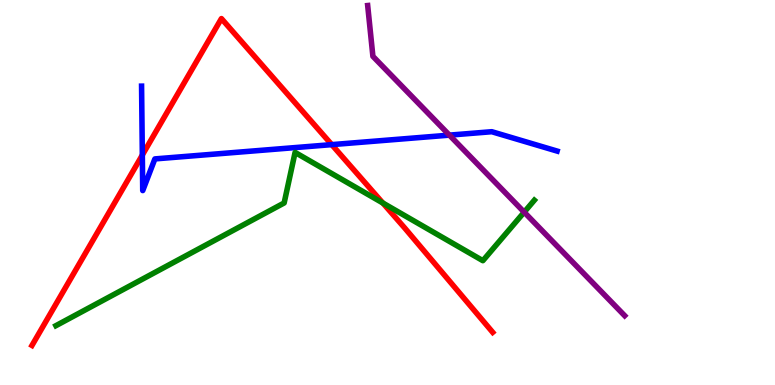[{'lines': ['blue', 'red'], 'intersections': [{'x': 1.84, 'y': 5.97}, {'x': 4.28, 'y': 6.24}]}, {'lines': ['green', 'red'], 'intersections': [{'x': 4.94, 'y': 4.73}]}, {'lines': ['purple', 'red'], 'intersections': []}, {'lines': ['blue', 'green'], 'intersections': []}, {'lines': ['blue', 'purple'], 'intersections': [{'x': 5.8, 'y': 6.49}]}, {'lines': ['green', 'purple'], 'intersections': [{'x': 6.76, 'y': 4.49}]}]